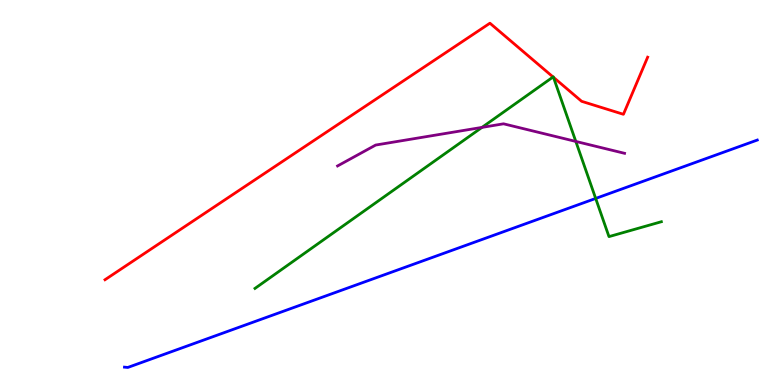[{'lines': ['blue', 'red'], 'intersections': []}, {'lines': ['green', 'red'], 'intersections': [{'x': 7.14, 'y': 8.0}, {'x': 7.14, 'y': 7.99}]}, {'lines': ['purple', 'red'], 'intersections': []}, {'lines': ['blue', 'green'], 'intersections': [{'x': 7.69, 'y': 4.85}]}, {'lines': ['blue', 'purple'], 'intersections': []}, {'lines': ['green', 'purple'], 'intersections': [{'x': 6.22, 'y': 6.69}, {'x': 7.43, 'y': 6.33}]}]